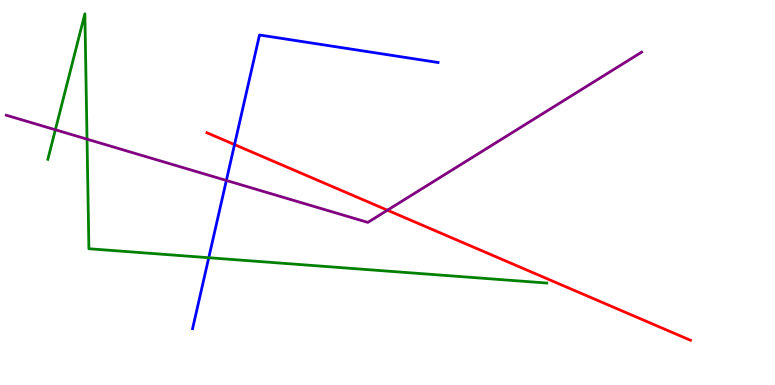[{'lines': ['blue', 'red'], 'intersections': [{'x': 3.03, 'y': 6.24}]}, {'lines': ['green', 'red'], 'intersections': []}, {'lines': ['purple', 'red'], 'intersections': [{'x': 5.0, 'y': 4.54}]}, {'lines': ['blue', 'green'], 'intersections': [{'x': 2.69, 'y': 3.31}]}, {'lines': ['blue', 'purple'], 'intersections': [{'x': 2.92, 'y': 5.31}]}, {'lines': ['green', 'purple'], 'intersections': [{'x': 0.714, 'y': 6.63}, {'x': 1.12, 'y': 6.39}]}]